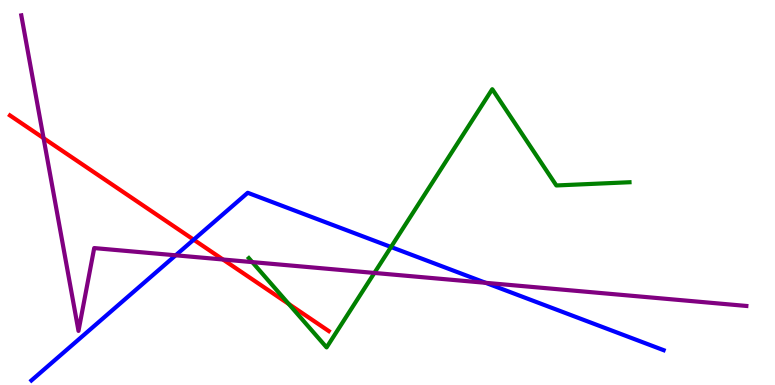[{'lines': ['blue', 'red'], 'intersections': [{'x': 2.5, 'y': 3.77}]}, {'lines': ['green', 'red'], 'intersections': [{'x': 3.73, 'y': 2.1}]}, {'lines': ['purple', 'red'], 'intersections': [{'x': 0.562, 'y': 6.41}, {'x': 2.88, 'y': 3.26}]}, {'lines': ['blue', 'green'], 'intersections': [{'x': 5.05, 'y': 3.58}]}, {'lines': ['blue', 'purple'], 'intersections': [{'x': 2.27, 'y': 3.37}, {'x': 6.27, 'y': 2.65}]}, {'lines': ['green', 'purple'], 'intersections': [{'x': 3.26, 'y': 3.19}, {'x': 4.83, 'y': 2.91}]}]